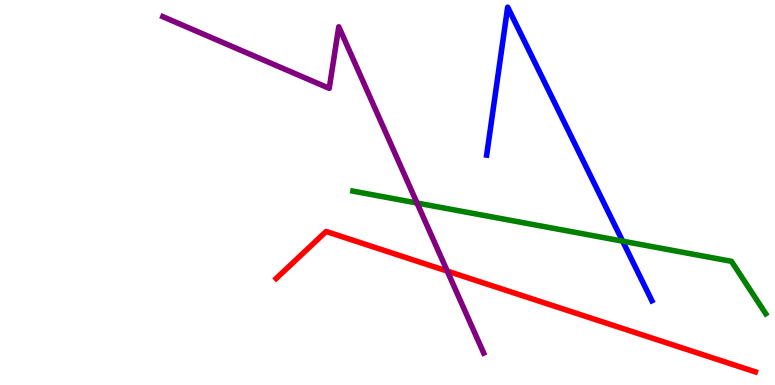[{'lines': ['blue', 'red'], 'intersections': []}, {'lines': ['green', 'red'], 'intersections': []}, {'lines': ['purple', 'red'], 'intersections': [{'x': 5.77, 'y': 2.96}]}, {'lines': ['blue', 'green'], 'intersections': [{'x': 8.03, 'y': 3.74}]}, {'lines': ['blue', 'purple'], 'intersections': []}, {'lines': ['green', 'purple'], 'intersections': [{'x': 5.38, 'y': 4.73}]}]